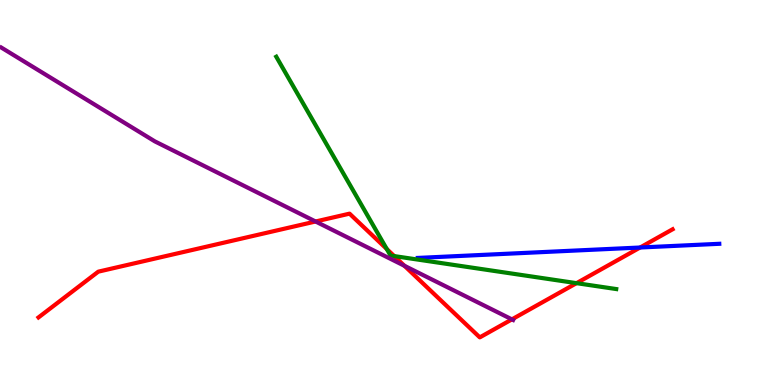[{'lines': ['blue', 'red'], 'intersections': [{'x': 8.26, 'y': 3.57}]}, {'lines': ['green', 'red'], 'intersections': [{'x': 4.99, 'y': 3.53}, {'x': 5.09, 'y': 3.35}, {'x': 7.44, 'y': 2.65}]}, {'lines': ['purple', 'red'], 'intersections': [{'x': 4.07, 'y': 4.25}, {'x': 5.22, 'y': 3.1}, {'x': 6.61, 'y': 1.7}]}, {'lines': ['blue', 'green'], 'intersections': []}, {'lines': ['blue', 'purple'], 'intersections': []}, {'lines': ['green', 'purple'], 'intersections': []}]